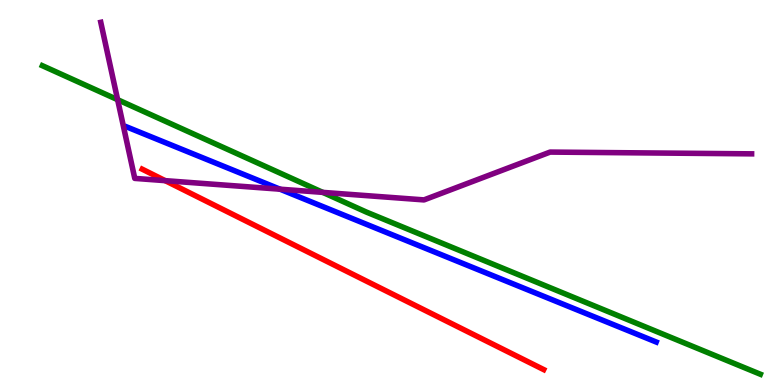[{'lines': ['blue', 'red'], 'intersections': []}, {'lines': ['green', 'red'], 'intersections': []}, {'lines': ['purple', 'red'], 'intersections': [{'x': 2.13, 'y': 5.31}]}, {'lines': ['blue', 'green'], 'intersections': []}, {'lines': ['blue', 'purple'], 'intersections': [{'x': 3.61, 'y': 5.09}]}, {'lines': ['green', 'purple'], 'intersections': [{'x': 1.52, 'y': 7.41}, {'x': 4.16, 'y': 5.0}]}]